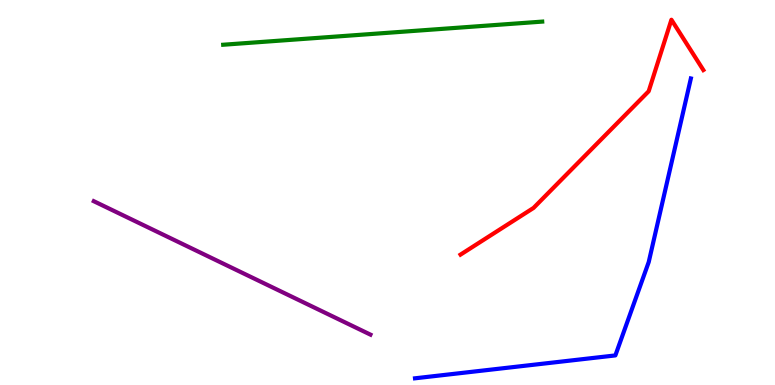[{'lines': ['blue', 'red'], 'intersections': []}, {'lines': ['green', 'red'], 'intersections': []}, {'lines': ['purple', 'red'], 'intersections': []}, {'lines': ['blue', 'green'], 'intersections': []}, {'lines': ['blue', 'purple'], 'intersections': []}, {'lines': ['green', 'purple'], 'intersections': []}]